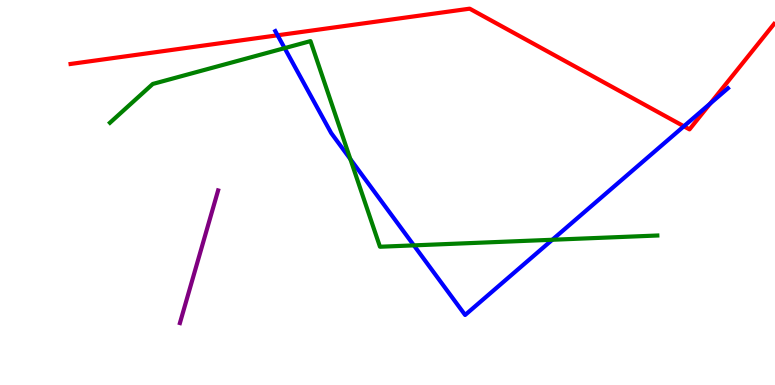[{'lines': ['blue', 'red'], 'intersections': [{'x': 3.58, 'y': 9.08}, {'x': 8.82, 'y': 6.72}, {'x': 9.16, 'y': 7.31}]}, {'lines': ['green', 'red'], 'intersections': []}, {'lines': ['purple', 'red'], 'intersections': []}, {'lines': ['blue', 'green'], 'intersections': [{'x': 3.67, 'y': 8.75}, {'x': 4.52, 'y': 5.87}, {'x': 5.34, 'y': 3.63}, {'x': 7.13, 'y': 3.77}]}, {'lines': ['blue', 'purple'], 'intersections': []}, {'lines': ['green', 'purple'], 'intersections': []}]